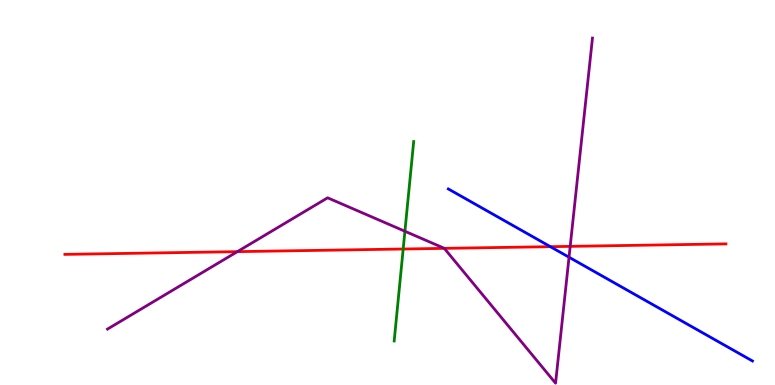[{'lines': ['blue', 'red'], 'intersections': [{'x': 7.1, 'y': 3.59}]}, {'lines': ['green', 'red'], 'intersections': [{'x': 5.2, 'y': 3.53}]}, {'lines': ['purple', 'red'], 'intersections': [{'x': 3.06, 'y': 3.46}, {'x': 5.73, 'y': 3.55}, {'x': 7.36, 'y': 3.6}]}, {'lines': ['blue', 'green'], 'intersections': []}, {'lines': ['blue', 'purple'], 'intersections': [{'x': 7.34, 'y': 3.32}]}, {'lines': ['green', 'purple'], 'intersections': [{'x': 5.22, 'y': 3.99}]}]